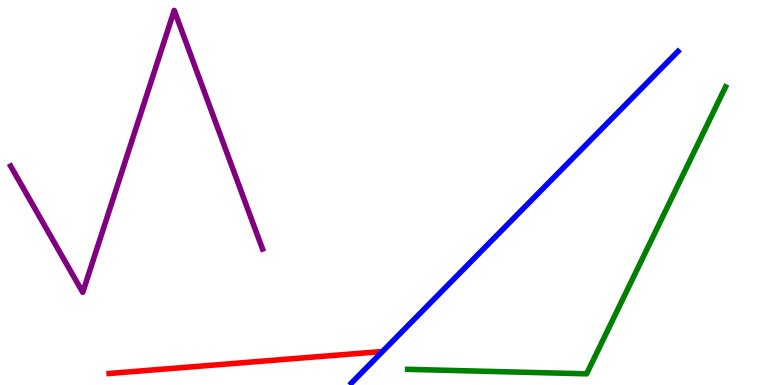[{'lines': ['blue', 'red'], 'intersections': []}, {'lines': ['green', 'red'], 'intersections': []}, {'lines': ['purple', 'red'], 'intersections': []}, {'lines': ['blue', 'green'], 'intersections': []}, {'lines': ['blue', 'purple'], 'intersections': []}, {'lines': ['green', 'purple'], 'intersections': []}]